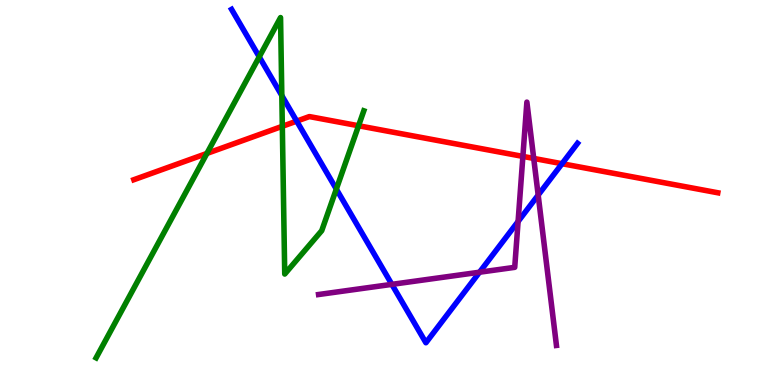[{'lines': ['blue', 'red'], 'intersections': [{'x': 3.83, 'y': 6.85}, {'x': 7.25, 'y': 5.75}]}, {'lines': ['green', 'red'], 'intersections': [{'x': 2.67, 'y': 6.01}, {'x': 3.64, 'y': 6.72}, {'x': 4.63, 'y': 6.73}]}, {'lines': ['purple', 'red'], 'intersections': [{'x': 6.75, 'y': 5.94}, {'x': 6.89, 'y': 5.89}]}, {'lines': ['blue', 'green'], 'intersections': [{'x': 3.35, 'y': 8.52}, {'x': 3.64, 'y': 7.52}, {'x': 4.34, 'y': 5.09}]}, {'lines': ['blue', 'purple'], 'intersections': [{'x': 5.06, 'y': 2.61}, {'x': 6.19, 'y': 2.93}, {'x': 6.69, 'y': 4.25}, {'x': 6.94, 'y': 4.93}]}, {'lines': ['green', 'purple'], 'intersections': []}]